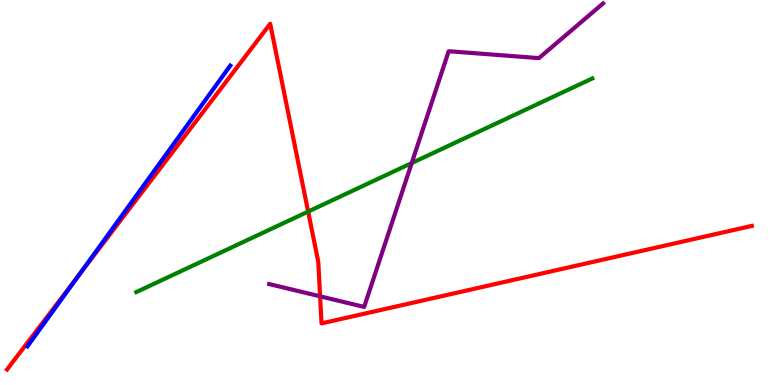[{'lines': ['blue', 'red'], 'intersections': [{'x': 1.02, 'y': 2.86}]}, {'lines': ['green', 'red'], 'intersections': [{'x': 3.98, 'y': 4.5}]}, {'lines': ['purple', 'red'], 'intersections': [{'x': 4.13, 'y': 2.3}]}, {'lines': ['blue', 'green'], 'intersections': []}, {'lines': ['blue', 'purple'], 'intersections': []}, {'lines': ['green', 'purple'], 'intersections': [{'x': 5.31, 'y': 5.76}]}]